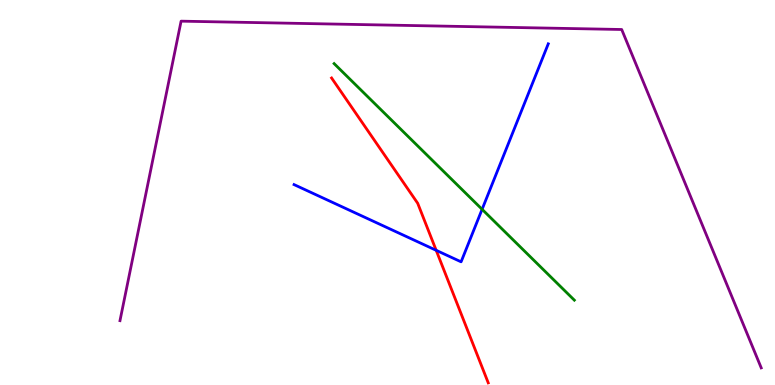[{'lines': ['blue', 'red'], 'intersections': [{'x': 5.63, 'y': 3.5}]}, {'lines': ['green', 'red'], 'intersections': []}, {'lines': ['purple', 'red'], 'intersections': []}, {'lines': ['blue', 'green'], 'intersections': [{'x': 6.22, 'y': 4.56}]}, {'lines': ['blue', 'purple'], 'intersections': []}, {'lines': ['green', 'purple'], 'intersections': []}]